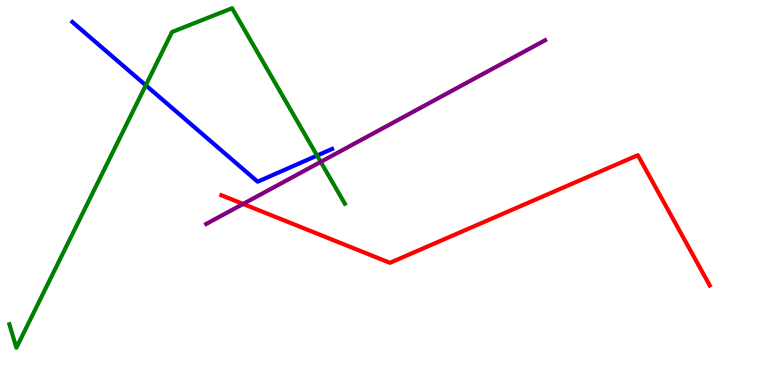[{'lines': ['blue', 'red'], 'intersections': []}, {'lines': ['green', 'red'], 'intersections': []}, {'lines': ['purple', 'red'], 'intersections': [{'x': 3.14, 'y': 4.7}]}, {'lines': ['blue', 'green'], 'intersections': [{'x': 1.88, 'y': 7.79}, {'x': 4.09, 'y': 5.96}]}, {'lines': ['blue', 'purple'], 'intersections': []}, {'lines': ['green', 'purple'], 'intersections': [{'x': 4.14, 'y': 5.8}]}]